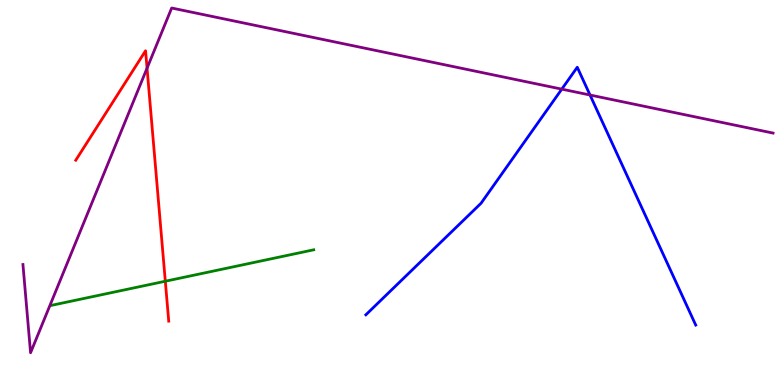[{'lines': ['blue', 'red'], 'intersections': []}, {'lines': ['green', 'red'], 'intersections': [{'x': 2.13, 'y': 2.7}]}, {'lines': ['purple', 'red'], 'intersections': [{'x': 1.9, 'y': 8.23}]}, {'lines': ['blue', 'green'], 'intersections': []}, {'lines': ['blue', 'purple'], 'intersections': [{'x': 7.25, 'y': 7.68}, {'x': 7.61, 'y': 7.53}]}, {'lines': ['green', 'purple'], 'intersections': []}]